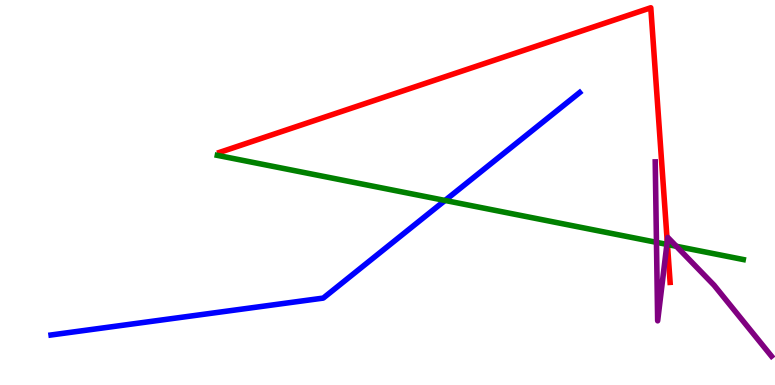[{'lines': ['blue', 'red'], 'intersections': []}, {'lines': ['green', 'red'], 'intersections': [{'x': 8.61, 'y': 3.65}]}, {'lines': ['purple', 'red'], 'intersections': [{'x': 8.61, 'y': 3.72}]}, {'lines': ['blue', 'green'], 'intersections': [{'x': 5.74, 'y': 4.79}]}, {'lines': ['blue', 'purple'], 'intersections': []}, {'lines': ['green', 'purple'], 'intersections': [{'x': 8.47, 'y': 3.71}, {'x': 8.61, 'y': 3.65}, {'x': 8.73, 'y': 3.6}]}]